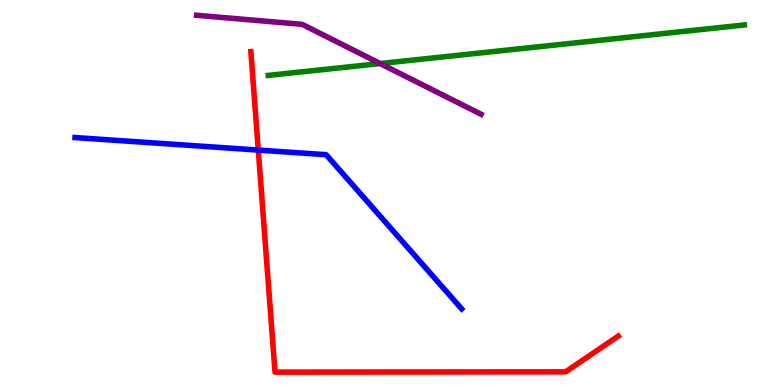[{'lines': ['blue', 'red'], 'intersections': [{'x': 3.33, 'y': 6.1}]}, {'lines': ['green', 'red'], 'intersections': []}, {'lines': ['purple', 'red'], 'intersections': []}, {'lines': ['blue', 'green'], 'intersections': []}, {'lines': ['blue', 'purple'], 'intersections': []}, {'lines': ['green', 'purple'], 'intersections': [{'x': 4.91, 'y': 8.35}]}]